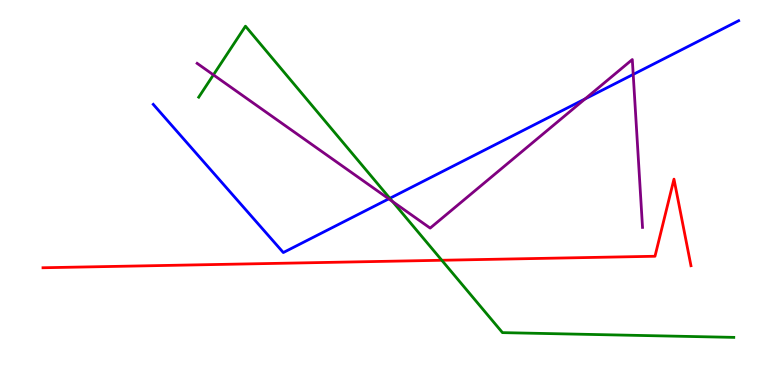[{'lines': ['blue', 'red'], 'intersections': []}, {'lines': ['green', 'red'], 'intersections': [{'x': 5.7, 'y': 3.24}]}, {'lines': ['purple', 'red'], 'intersections': []}, {'lines': ['blue', 'green'], 'intersections': [{'x': 5.03, 'y': 4.85}]}, {'lines': ['blue', 'purple'], 'intersections': [{'x': 5.02, 'y': 4.84}, {'x': 7.55, 'y': 7.43}, {'x': 8.17, 'y': 8.07}]}, {'lines': ['green', 'purple'], 'intersections': [{'x': 2.75, 'y': 8.06}, {'x': 5.06, 'y': 4.77}]}]